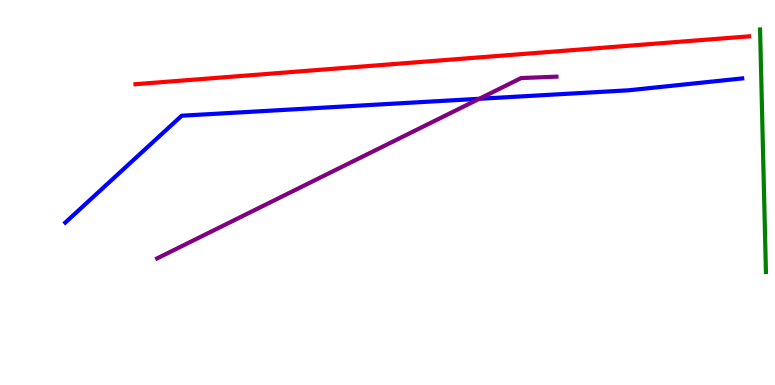[{'lines': ['blue', 'red'], 'intersections': []}, {'lines': ['green', 'red'], 'intersections': []}, {'lines': ['purple', 'red'], 'intersections': []}, {'lines': ['blue', 'green'], 'intersections': []}, {'lines': ['blue', 'purple'], 'intersections': [{'x': 6.18, 'y': 7.43}]}, {'lines': ['green', 'purple'], 'intersections': []}]